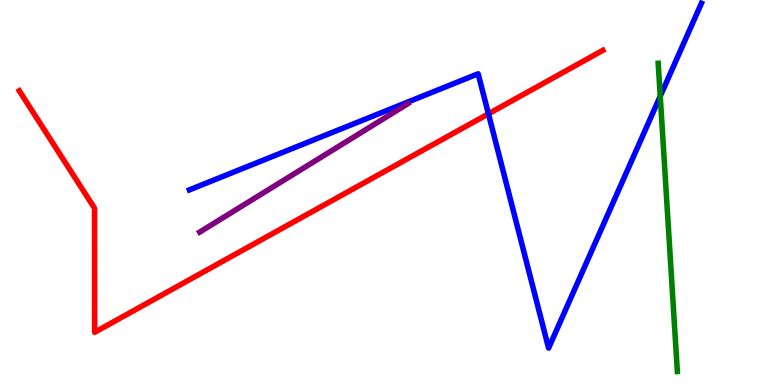[{'lines': ['blue', 'red'], 'intersections': [{'x': 6.3, 'y': 7.04}]}, {'lines': ['green', 'red'], 'intersections': []}, {'lines': ['purple', 'red'], 'intersections': []}, {'lines': ['blue', 'green'], 'intersections': [{'x': 8.52, 'y': 7.5}]}, {'lines': ['blue', 'purple'], 'intersections': []}, {'lines': ['green', 'purple'], 'intersections': []}]